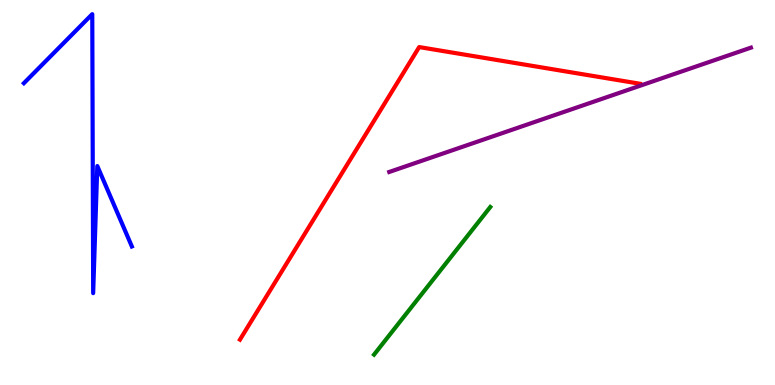[{'lines': ['blue', 'red'], 'intersections': []}, {'lines': ['green', 'red'], 'intersections': []}, {'lines': ['purple', 'red'], 'intersections': []}, {'lines': ['blue', 'green'], 'intersections': []}, {'lines': ['blue', 'purple'], 'intersections': []}, {'lines': ['green', 'purple'], 'intersections': []}]